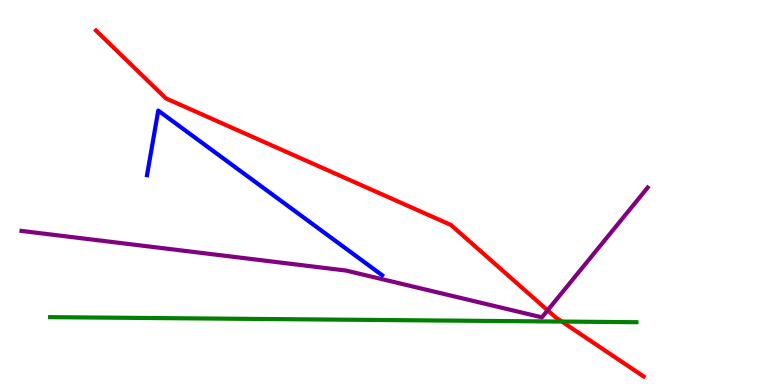[{'lines': ['blue', 'red'], 'intersections': []}, {'lines': ['green', 'red'], 'intersections': [{'x': 7.25, 'y': 1.65}]}, {'lines': ['purple', 'red'], 'intersections': [{'x': 7.07, 'y': 1.94}]}, {'lines': ['blue', 'green'], 'intersections': []}, {'lines': ['blue', 'purple'], 'intersections': []}, {'lines': ['green', 'purple'], 'intersections': []}]